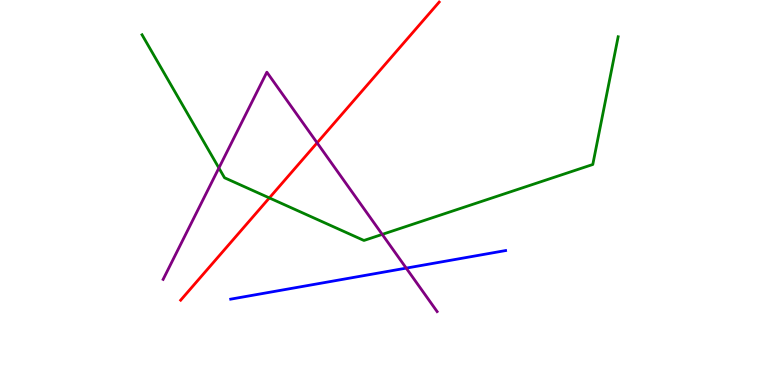[{'lines': ['blue', 'red'], 'intersections': []}, {'lines': ['green', 'red'], 'intersections': [{'x': 3.48, 'y': 4.86}]}, {'lines': ['purple', 'red'], 'intersections': [{'x': 4.09, 'y': 6.29}]}, {'lines': ['blue', 'green'], 'intersections': []}, {'lines': ['blue', 'purple'], 'intersections': [{'x': 5.24, 'y': 3.04}]}, {'lines': ['green', 'purple'], 'intersections': [{'x': 2.82, 'y': 5.64}, {'x': 4.93, 'y': 3.91}]}]